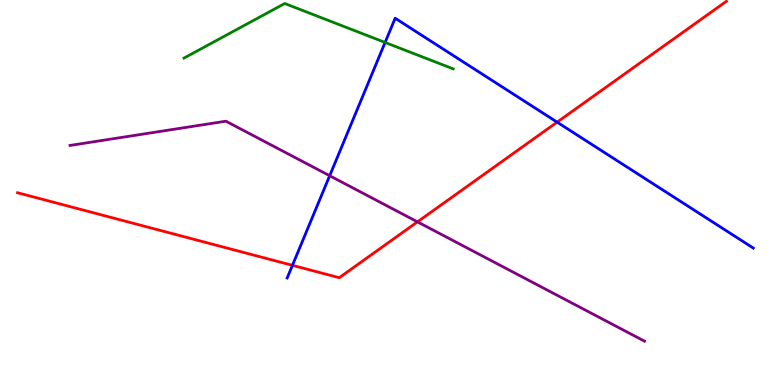[{'lines': ['blue', 'red'], 'intersections': [{'x': 3.77, 'y': 3.11}, {'x': 7.19, 'y': 6.83}]}, {'lines': ['green', 'red'], 'intersections': []}, {'lines': ['purple', 'red'], 'intersections': [{'x': 5.39, 'y': 4.24}]}, {'lines': ['blue', 'green'], 'intersections': [{'x': 4.97, 'y': 8.9}]}, {'lines': ['blue', 'purple'], 'intersections': [{'x': 4.25, 'y': 5.44}]}, {'lines': ['green', 'purple'], 'intersections': []}]